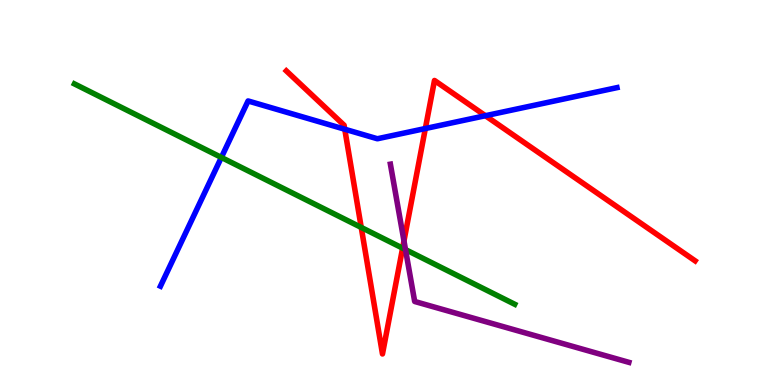[{'lines': ['blue', 'red'], 'intersections': [{'x': 4.45, 'y': 6.64}, {'x': 5.49, 'y': 6.66}, {'x': 6.26, 'y': 6.99}]}, {'lines': ['green', 'red'], 'intersections': [{'x': 4.66, 'y': 4.09}, {'x': 5.19, 'y': 3.55}]}, {'lines': ['purple', 'red'], 'intersections': [{'x': 5.21, 'y': 3.74}]}, {'lines': ['blue', 'green'], 'intersections': [{'x': 2.86, 'y': 5.91}]}, {'lines': ['blue', 'purple'], 'intersections': []}, {'lines': ['green', 'purple'], 'intersections': [{'x': 5.23, 'y': 3.52}]}]